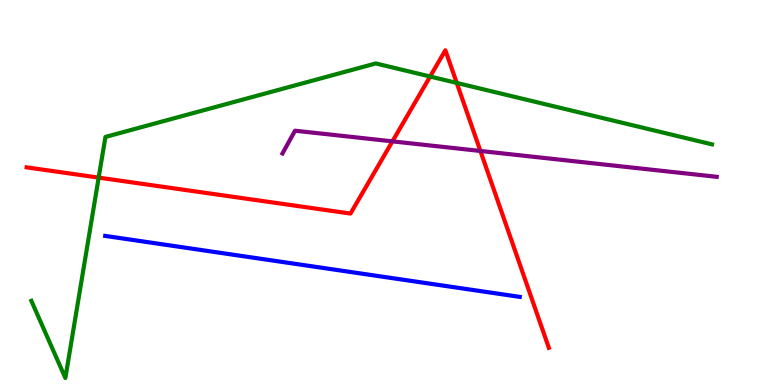[{'lines': ['blue', 'red'], 'intersections': []}, {'lines': ['green', 'red'], 'intersections': [{'x': 1.27, 'y': 5.39}, {'x': 5.55, 'y': 8.01}, {'x': 5.89, 'y': 7.85}]}, {'lines': ['purple', 'red'], 'intersections': [{'x': 5.06, 'y': 6.33}, {'x': 6.2, 'y': 6.08}]}, {'lines': ['blue', 'green'], 'intersections': []}, {'lines': ['blue', 'purple'], 'intersections': []}, {'lines': ['green', 'purple'], 'intersections': []}]